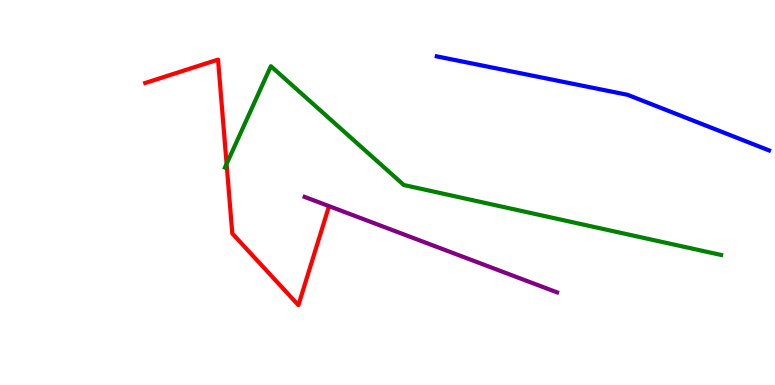[{'lines': ['blue', 'red'], 'intersections': []}, {'lines': ['green', 'red'], 'intersections': [{'x': 2.92, 'y': 5.74}]}, {'lines': ['purple', 'red'], 'intersections': []}, {'lines': ['blue', 'green'], 'intersections': []}, {'lines': ['blue', 'purple'], 'intersections': []}, {'lines': ['green', 'purple'], 'intersections': []}]